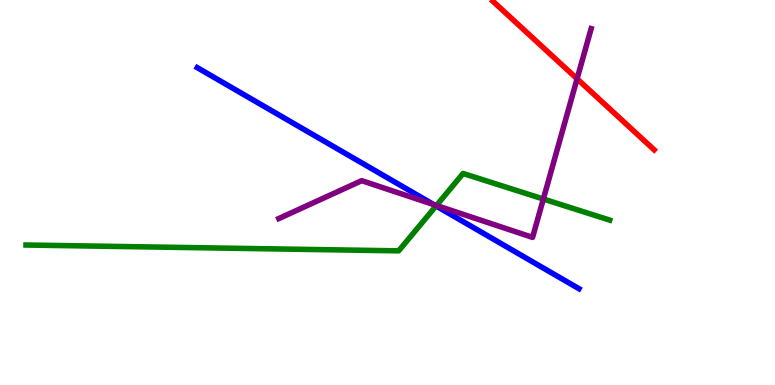[{'lines': ['blue', 'red'], 'intersections': []}, {'lines': ['green', 'red'], 'intersections': []}, {'lines': ['purple', 'red'], 'intersections': [{'x': 7.45, 'y': 7.95}]}, {'lines': ['blue', 'green'], 'intersections': [{'x': 5.63, 'y': 4.65}]}, {'lines': ['blue', 'purple'], 'intersections': [{'x': 5.6, 'y': 4.69}]}, {'lines': ['green', 'purple'], 'intersections': [{'x': 5.63, 'y': 4.66}, {'x': 7.01, 'y': 4.83}]}]